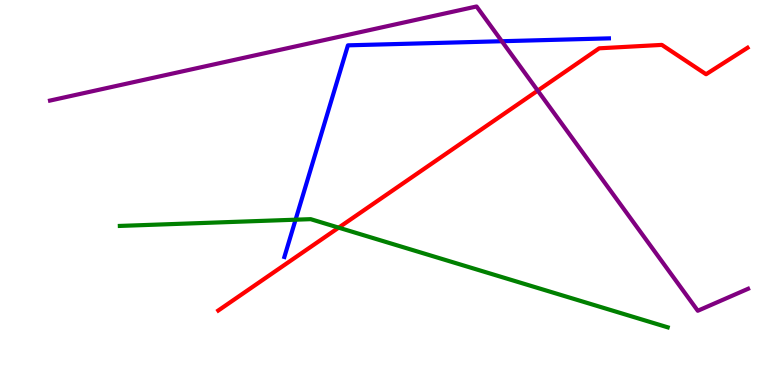[{'lines': ['blue', 'red'], 'intersections': []}, {'lines': ['green', 'red'], 'intersections': [{'x': 4.37, 'y': 4.09}]}, {'lines': ['purple', 'red'], 'intersections': [{'x': 6.94, 'y': 7.65}]}, {'lines': ['blue', 'green'], 'intersections': [{'x': 3.81, 'y': 4.29}]}, {'lines': ['blue', 'purple'], 'intersections': [{'x': 6.48, 'y': 8.93}]}, {'lines': ['green', 'purple'], 'intersections': []}]